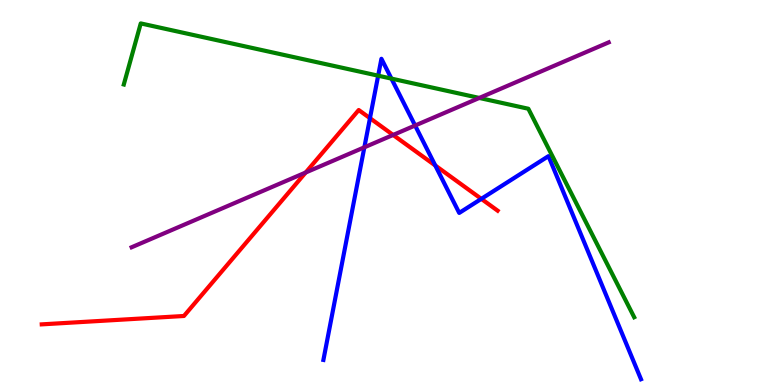[{'lines': ['blue', 'red'], 'intersections': [{'x': 4.77, 'y': 6.93}, {'x': 5.62, 'y': 5.7}, {'x': 6.21, 'y': 4.83}]}, {'lines': ['green', 'red'], 'intersections': []}, {'lines': ['purple', 'red'], 'intersections': [{'x': 3.94, 'y': 5.52}, {'x': 5.07, 'y': 6.49}]}, {'lines': ['blue', 'green'], 'intersections': [{'x': 4.88, 'y': 8.03}, {'x': 5.05, 'y': 7.96}]}, {'lines': ['blue', 'purple'], 'intersections': [{'x': 4.7, 'y': 6.17}, {'x': 5.36, 'y': 6.74}]}, {'lines': ['green', 'purple'], 'intersections': [{'x': 6.18, 'y': 7.46}]}]